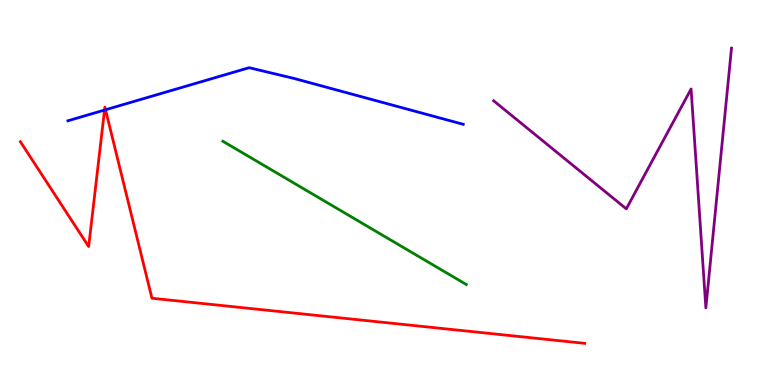[{'lines': ['blue', 'red'], 'intersections': [{'x': 1.35, 'y': 7.14}, {'x': 1.36, 'y': 7.15}]}, {'lines': ['green', 'red'], 'intersections': []}, {'lines': ['purple', 'red'], 'intersections': []}, {'lines': ['blue', 'green'], 'intersections': []}, {'lines': ['blue', 'purple'], 'intersections': []}, {'lines': ['green', 'purple'], 'intersections': []}]